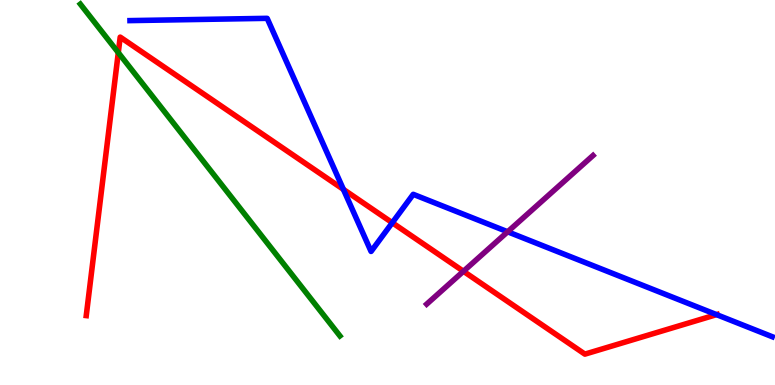[{'lines': ['blue', 'red'], 'intersections': [{'x': 4.43, 'y': 5.08}, {'x': 5.06, 'y': 4.21}, {'x': 9.25, 'y': 1.83}]}, {'lines': ['green', 'red'], 'intersections': [{'x': 1.53, 'y': 8.63}]}, {'lines': ['purple', 'red'], 'intersections': [{'x': 5.98, 'y': 2.95}]}, {'lines': ['blue', 'green'], 'intersections': []}, {'lines': ['blue', 'purple'], 'intersections': [{'x': 6.55, 'y': 3.98}]}, {'lines': ['green', 'purple'], 'intersections': []}]